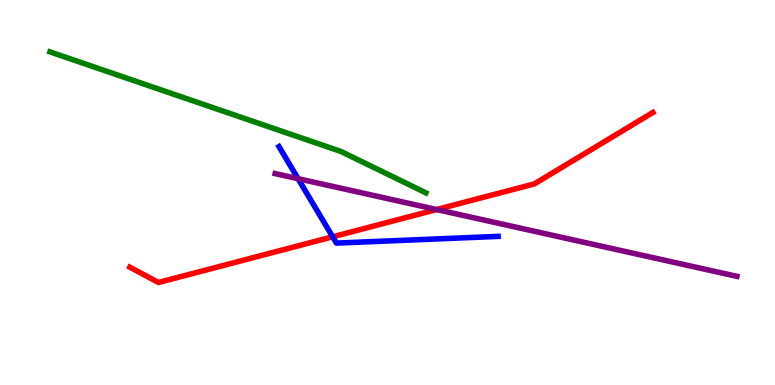[{'lines': ['blue', 'red'], 'intersections': [{'x': 4.29, 'y': 3.85}]}, {'lines': ['green', 'red'], 'intersections': []}, {'lines': ['purple', 'red'], 'intersections': [{'x': 5.63, 'y': 4.56}]}, {'lines': ['blue', 'green'], 'intersections': []}, {'lines': ['blue', 'purple'], 'intersections': [{'x': 3.85, 'y': 5.36}]}, {'lines': ['green', 'purple'], 'intersections': []}]